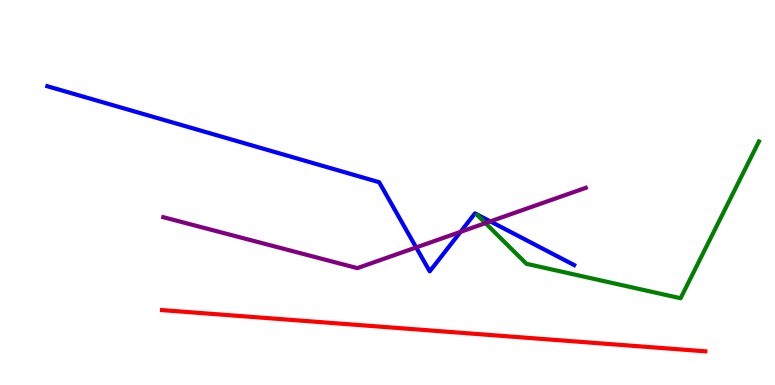[{'lines': ['blue', 'red'], 'intersections': []}, {'lines': ['green', 'red'], 'intersections': []}, {'lines': ['purple', 'red'], 'intersections': []}, {'lines': ['blue', 'green'], 'intersections': []}, {'lines': ['blue', 'purple'], 'intersections': [{'x': 5.37, 'y': 3.57}, {'x': 5.94, 'y': 3.98}, {'x': 6.33, 'y': 4.25}]}, {'lines': ['green', 'purple'], 'intersections': [{'x': 6.26, 'y': 4.2}]}]